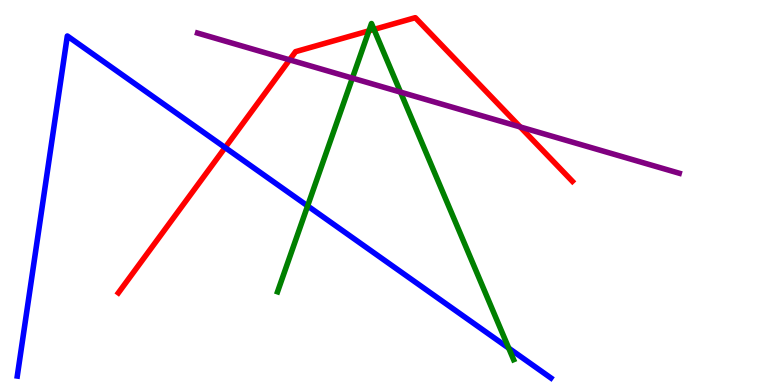[{'lines': ['blue', 'red'], 'intersections': [{'x': 2.9, 'y': 6.17}]}, {'lines': ['green', 'red'], 'intersections': [{'x': 4.76, 'y': 9.2}, {'x': 4.83, 'y': 9.24}]}, {'lines': ['purple', 'red'], 'intersections': [{'x': 3.74, 'y': 8.45}, {'x': 6.71, 'y': 6.7}]}, {'lines': ['blue', 'green'], 'intersections': [{'x': 3.97, 'y': 4.65}, {'x': 6.56, 'y': 0.957}]}, {'lines': ['blue', 'purple'], 'intersections': []}, {'lines': ['green', 'purple'], 'intersections': [{'x': 4.55, 'y': 7.97}, {'x': 5.17, 'y': 7.61}]}]